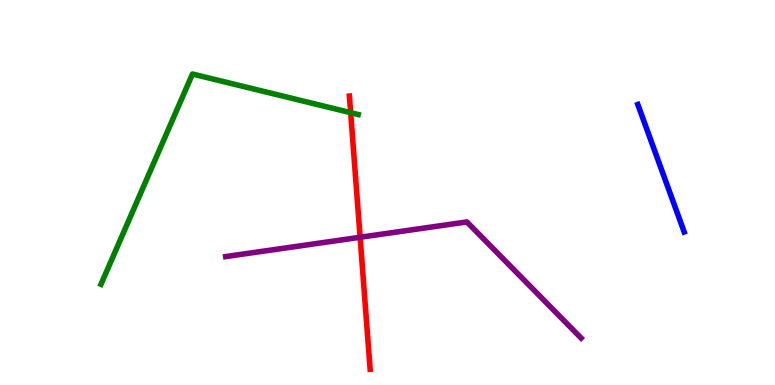[{'lines': ['blue', 'red'], 'intersections': []}, {'lines': ['green', 'red'], 'intersections': [{'x': 4.52, 'y': 7.07}]}, {'lines': ['purple', 'red'], 'intersections': [{'x': 4.65, 'y': 3.84}]}, {'lines': ['blue', 'green'], 'intersections': []}, {'lines': ['blue', 'purple'], 'intersections': []}, {'lines': ['green', 'purple'], 'intersections': []}]